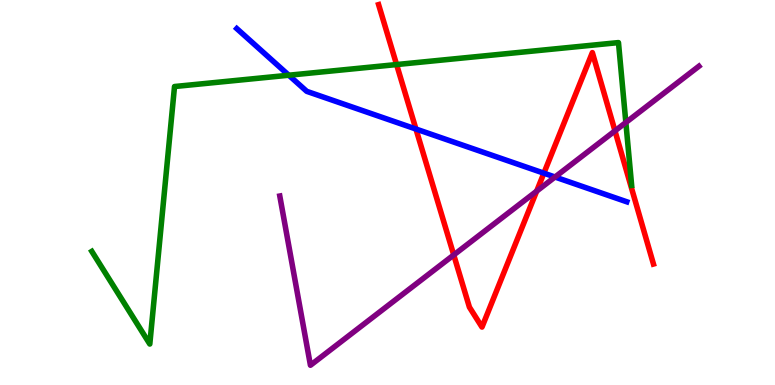[{'lines': ['blue', 'red'], 'intersections': [{'x': 5.37, 'y': 6.65}, {'x': 7.02, 'y': 5.5}]}, {'lines': ['green', 'red'], 'intersections': [{'x': 5.12, 'y': 8.32}]}, {'lines': ['purple', 'red'], 'intersections': [{'x': 5.85, 'y': 3.38}, {'x': 6.92, 'y': 5.04}, {'x': 7.94, 'y': 6.6}]}, {'lines': ['blue', 'green'], 'intersections': [{'x': 3.73, 'y': 8.05}]}, {'lines': ['blue', 'purple'], 'intersections': [{'x': 7.16, 'y': 5.4}]}, {'lines': ['green', 'purple'], 'intersections': [{'x': 8.08, 'y': 6.82}]}]